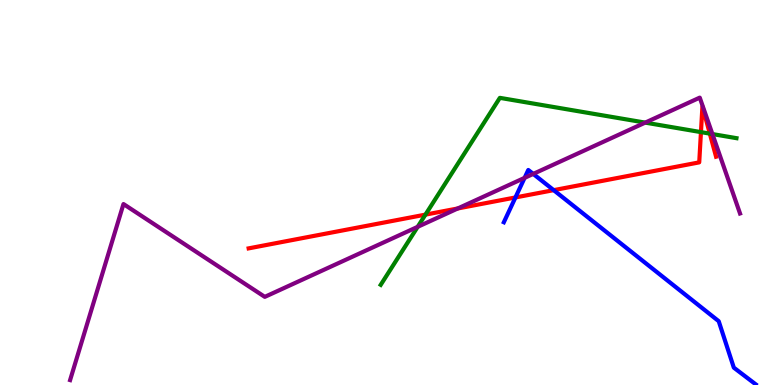[{'lines': ['blue', 'red'], 'intersections': [{'x': 6.65, 'y': 4.87}, {'x': 7.14, 'y': 5.06}]}, {'lines': ['green', 'red'], 'intersections': [{'x': 5.49, 'y': 4.43}, {'x': 9.04, 'y': 6.57}, {'x': 9.16, 'y': 6.53}]}, {'lines': ['purple', 'red'], 'intersections': [{'x': 5.91, 'y': 4.59}]}, {'lines': ['blue', 'green'], 'intersections': []}, {'lines': ['blue', 'purple'], 'intersections': [{'x': 6.77, 'y': 5.38}, {'x': 6.88, 'y': 5.48}]}, {'lines': ['green', 'purple'], 'intersections': [{'x': 5.39, 'y': 4.11}, {'x': 8.33, 'y': 6.82}, {'x': 9.19, 'y': 6.52}]}]